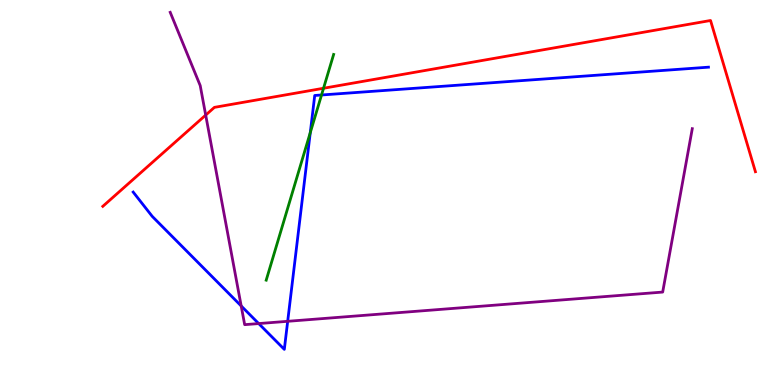[{'lines': ['blue', 'red'], 'intersections': []}, {'lines': ['green', 'red'], 'intersections': [{'x': 4.17, 'y': 7.71}]}, {'lines': ['purple', 'red'], 'intersections': [{'x': 2.65, 'y': 7.01}]}, {'lines': ['blue', 'green'], 'intersections': [{'x': 4.0, 'y': 6.55}, {'x': 4.15, 'y': 7.53}]}, {'lines': ['blue', 'purple'], 'intersections': [{'x': 3.11, 'y': 2.05}, {'x': 3.34, 'y': 1.6}, {'x': 3.71, 'y': 1.65}]}, {'lines': ['green', 'purple'], 'intersections': []}]